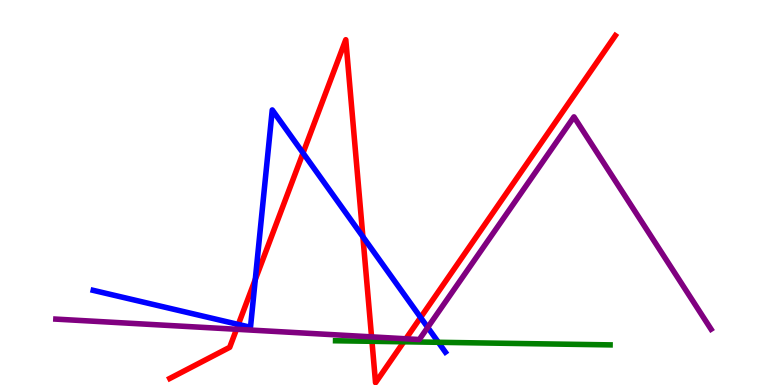[{'lines': ['blue', 'red'], 'intersections': [{'x': 3.08, 'y': 1.57}, {'x': 3.29, 'y': 2.74}, {'x': 3.91, 'y': 6.03}, {'x': 4.68, 'y': 3.85}, {'x': 5.43, 'y': 1.75}]}, {'lines': ['green', 'red'], 'intersections': [{'x': 4.8, 'y': 1.14}, {'x': 5.21, 'y': 1.12}]}, {'lines': ['purple', 'red'], 'intersections': [{'x': 3.05, 'y': 1.45}, {'x': 4.79, 'y': 1.25}, {'x': 5.24, 'y': 1.2}]}, {'lines': ['blue', 'green'], 'intersections': [{'x': 5.66, 'y': 1.11}]}, {'lines': ['blue', 'purple'], 'intersections': [{'x': 5.52, 'y': 1.5}]}, {'lines': ['green', 'purple'], 'intersections': []}]